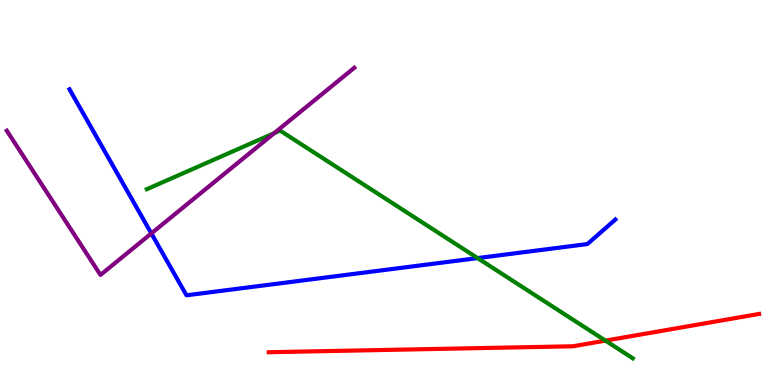[{'lines': ['blue', 'red'], 'intersections': []}, {'lines': ['green', 'red'], 'intersections': [{'x': 7.81, 'y': 1.15}]}, {'lines': ['purple', 'red'], 'intersections': []}, {'lines': ['blue', 'green'], 'intersections': [{'x': 6.16, 'y': 3.3}]}, {'lines': ['blue', 'purple'], 'intersections': [{'x': 1.95, 'y': 3.94}]}, {'lines': ['green', 'purple'], 'intersections': [{'x': 3.54, 'y': 6.54}]}]